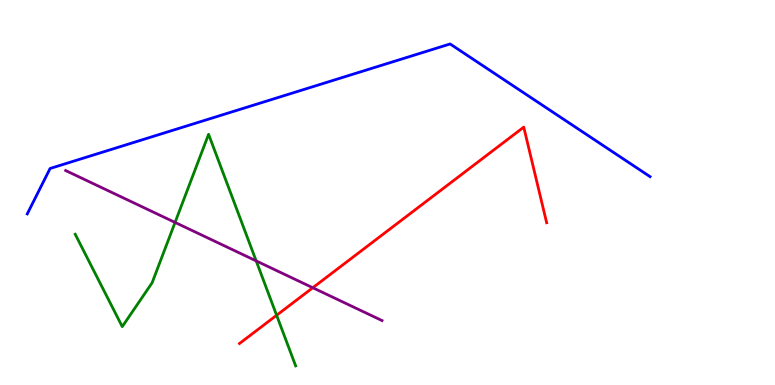[{'lines': ['blue', 'red'], 'intersections': []}, {'lines': ['green', 'red'], 'intersections': [{'x': 3.57, 'y': 1.81}]}, {'lines': ['purple', 'red'], 'intersections': [{'x': 4.04, 'y': 2.53}]}, {'lines': ['blue', 'green'], 'intersections': []}, {'lines': ['blue', 'purple'], 'intersections': []}, {'lines': ['green', 'purple'], 'intersections': [{'x': 2.26, 'y': 4.22}, {'x': 3.31, 'y': 3.22}]}]